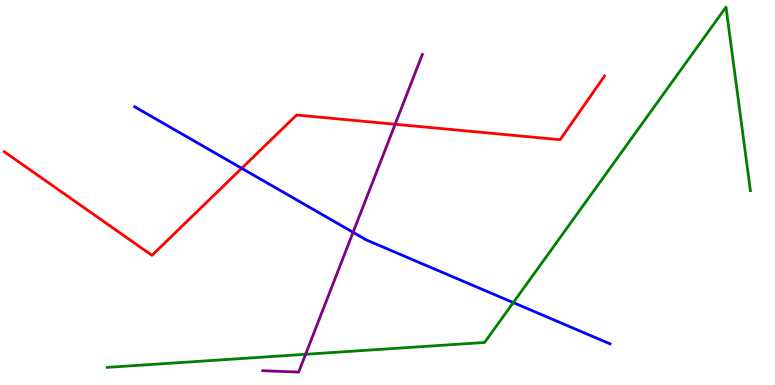[{'lines': ['blue', 'red'], 'intersections': [{'x': 3.12, 'y': 5.63}]}, {'lines': ['green', 'red'], 'intersections': []}, {'lines': ['purple', 'red'], 'intersections': [{'x': 5.1, 'y': 6.77}]}, {'lines': ['blue', 'green'], 'intersections': [{'x': 6.62, 'y': 2.14}]}, {'lines': ['blue', 'purple'], 'intersections': [{'x': 4.56, 'y': 3.97}]}, {'lines': ['green', 'purple'], 'intersections': [{'x': 3.94, 'y': 0.798}]}]